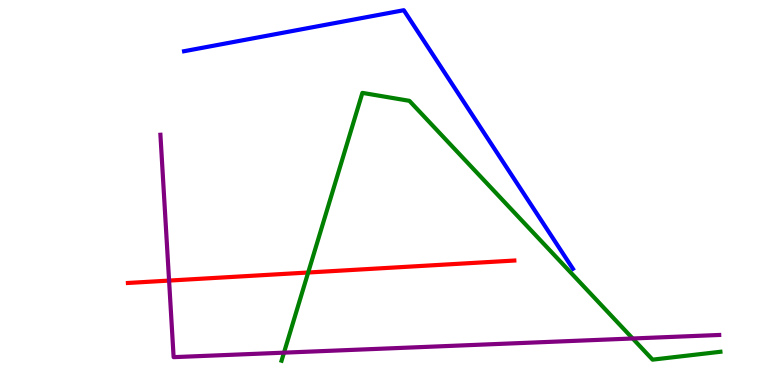[{'lines': ['blue', 'red'], 'intersections': []}, {'lines': ['green', 'red'], 'intersections': [{'x': 3.98, 'y': 2.92}]}, {'lines': ['purple', 'red'], 'intersections': [{'x': 2.18, 'y': 2.71}]}, {'lines': ['blue', 'green'], 'intersections': []}, {'lines': ['blue', 'purple'], 'intersections': []}, {'lines': ['green', 'purple'], 'intersections': [{'x': 3.66, 'y': 0.84}, {'x': 8.16, 'y': 1.21}]}]